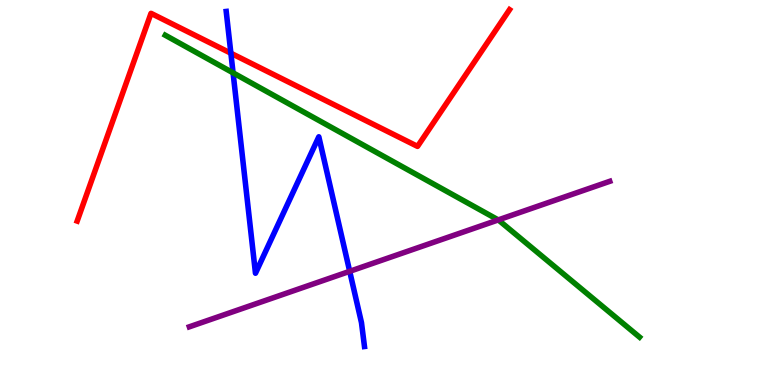[{'lines': ['blue', 'red'], 'intersections': [{'x': 2.98, 'y': 8.62}]}, {'lines': ['green', 'red'], 'intersections': []}, {'lines': ['purple', 'red'], 'intersections': []}, {'lines': ['blue', 'green'], 'intersections': [{'x': 3.01, 'y': 8.11}]}, {'lines': ['blue', 'purple'], 'intersections': [{'x': 4.51, 'y': 2.95}]}, {'lines': ['green', 'purple'], 'intersections': [{'x': 6.43, 'y': 4.29}]}]